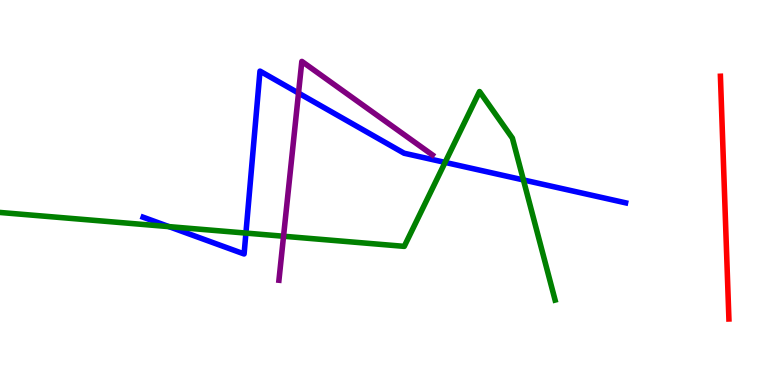[{'lines': ['blue', 'red'], 'intersections': []}, {'lines': ['green', 'red'], 'intersections': []}, {'lines': ['purple', 'red'], 'intersections': []}, {'lines': ['blue', 'green'], 'intersections': [{'x': 2.18, 'y': 4.11}, {'x': 3.17, 'y': 3.95}, {'x': 5.74, 'y': 5.78}, {'x': 6.75, 'y': 5.33}]}, {'lines': ['blue', 'purple'], 'intersections': [{'x': 3.85, 'y': 7.58}]}, {'lines': ['green', 'purple'], 'intersections': [{'x': 3.66, 'y': 3.86}]}]